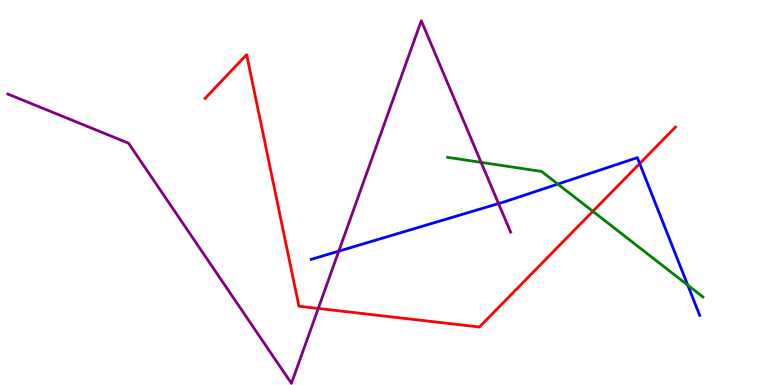[{'lines': ['blue', 'red'], 'intersections': [{'x': 8.25, 'y': 5.75}]}, {'lines': ['green', 'red'], 'intersections': [{'x': 7.65, 'y': 4.51}]}, {'lines': ['purple', 'red'], 'intersections': [{'x': 4.11, 'y': 1.99}]}, {'lines': ['blue', 'green'], 'intersections': [{'x': 7.2, 'y': 5.22}, {'x': 8.87, 'y': 2.59}]}, {'lines': ['blue', 'purple'], 'intersections': [{'x': 4.37, 'y': 3.48}, {'x': 6.43, 'y': 4.71}]}, {'lines': ['green', 'purple'], 'intersections': [{'x': 6.21, 'y': 5.78}]}]